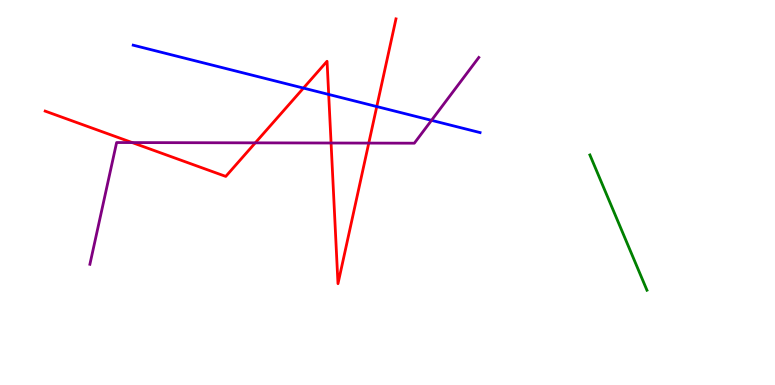[{'lines': ['blue', 'red'], 'intersections': [{'x': 3.92, 'y': 7.71}, {'x': 4.24, 'y': 7.55}, {'x': 4.86, 'y': 7.23}]}, {'lines': ['green', 'red'], 'intersections': []}, {'lines': ['purple', 'red'], 'intersections': [{'x': 1.71, 'y': 6.3}, {'x': 3.29, 'y': 6.29}, {'x': 4.27, 'y': 6.29}, {'x': 4.76, 'y': 6.28}]}, {'lines': ['blue', 'green'], 'intersections': []}, {'lines': ['blue', 'purple'], 'intersections': [{'x': 5.57, 'y': 6.87}]}, {'lines': ['green', 'purple'], 'intersections': []}]